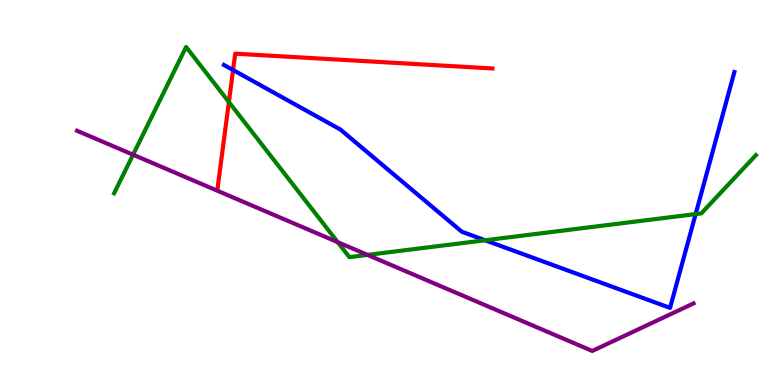[{'lines': ['blue', 'red'], 'intersections': [{'x': 3.01, 'y': 8.18}]}, {'lines': ['green', 'red'], 'intersections': [{'x': 2.95, 'y': 7.35}]}, {'lines': ['purple', 'red'], 'intersections': []}, {'lines': ['blue', 'green'], 'intersections': [{'x': 6.26, 'y': 3.76}, {'x': 8.98, 'y': 4.44}]}, {'lines': ['blue', 'purple'], 'intersections': []}, {'lines': ['green', 'purple'], 'intersections': [{'x': 1.72, 'y': 5.98}, {'x': 4.36, 'y': 3.71}, {'x': 4.74, 'y': 3.38}]}]